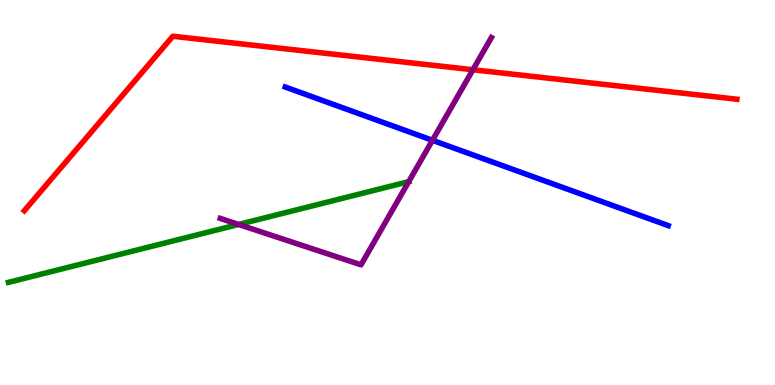[{'lines': ['blue', 'red'], 'intersections': []}, {'lines': ['green', 'red'], 'intersections': []}, {'lines': ['purple', 'red'], 'intersections': [{'x': 6.1, 'y': 8.19}]}, {'lines': ['blue', 'green'], 'intersections': []}, {'lines': ['blue', 'purple'], 'intersections': [{'x': 5.58, 'y': 6.36}]}, {'lines': ['green', 'purple'], 'intersections': [{'x': 3.08, 'y': 4.17}, {'x': 5.27, 'y': 5.28}]}]